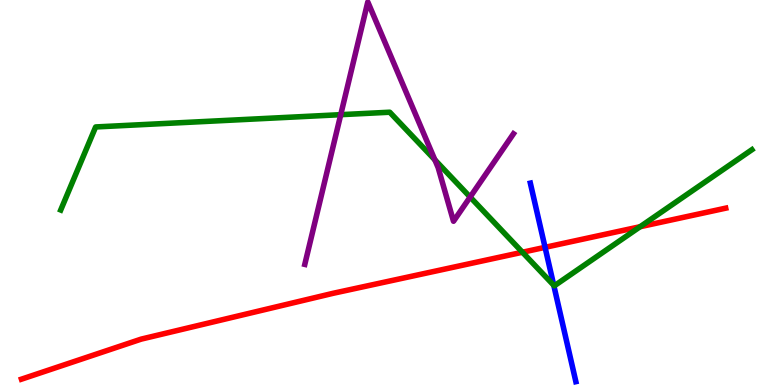[{'lines': ['blue', 'red'], 'intersections': [{'x': 7.03, 'y': 3.58}]}, {'lines': ['green', 'red'], 'intersections': [{'x': 6.74, 'y': 3.45}, {'x': 8.26, 'y': 4.11}]}, {'lines': ['purple', 'red'], 'intersections': []}, {'lines': ['blue', 'green'], 'intersections': [{'x': 7.15, 'y': 2.59}]}, {'lines': ['blue', 'purple'], 'intersections': []}, {'lines': ['green', 'purple'], 'intersections': [{'x': 4.4, 'y': 7.02}, {'x': 5.61, 'y': 5.85}, {'x': 6.07, 'y': 4.88}]}]